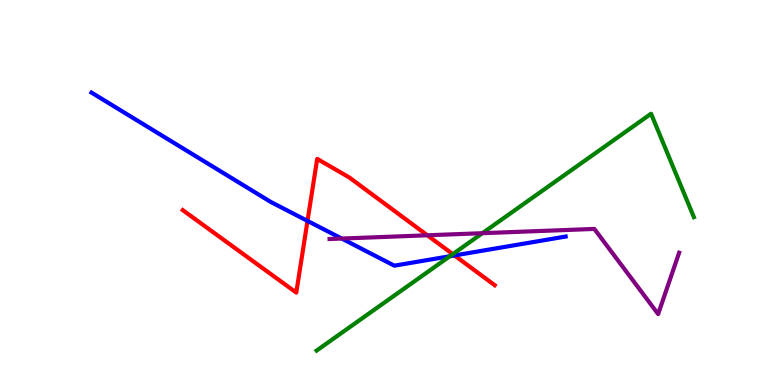[{'lines': ['blue', 'red'], 'intersections': [{'x': 3.97, 'y': 4.26}, {'x': 5.86, 'y': 3.37}]}, {'lines': ['green', 'red'], 'intersections': [{'x': 5.84, 'y': 3.4}]}, {'lines': ['purple', 'red'], 'intersections': [{'x': 5.51, 'y': 3.89}]}, {'lines': ['blue', 'green'], 'intersections': [{'x': 5.8, 'y': 3.34}]}, {'lines': ['blue', 'purple'], 'intersections': [{'x': 4.41, 'y': 3.8}]}, {'lines': ['green', 'purple'], 'intersections': [{'x': 6.22, 'y': 3.94}]}]